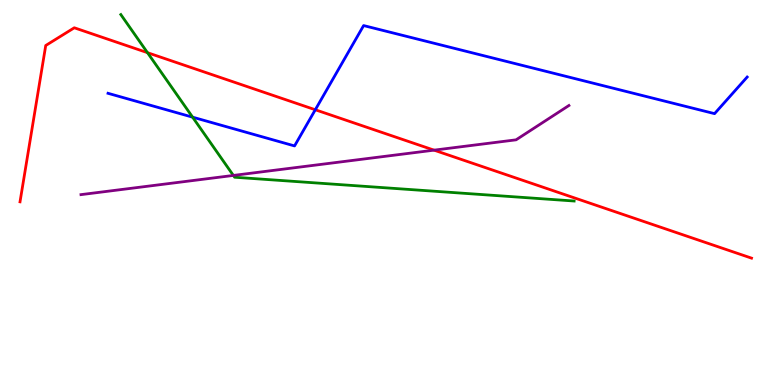[{'lines': ['blue', 'red'], 'intersections': [{'x': 4.07, 'y': 7.15}]}, {'lines': ['green', 'red'], 'intersections': [{'x': 1.9, 'y': 8.63}]}, {'lines': ['purple', 'red'], 'intersections': [{'x': 5.6, 'y': 6.1}]}, {'lines': ['blue', 'green'], 'intersections': [{'x': 2.49, 'y': 6.96}]}, {'lines': ['blue', 'purple'], 'intersections': []}, {'lines': ['green', 'purple'], 'intersections': [{'x': 3.01, 'y': 5.44}]}]